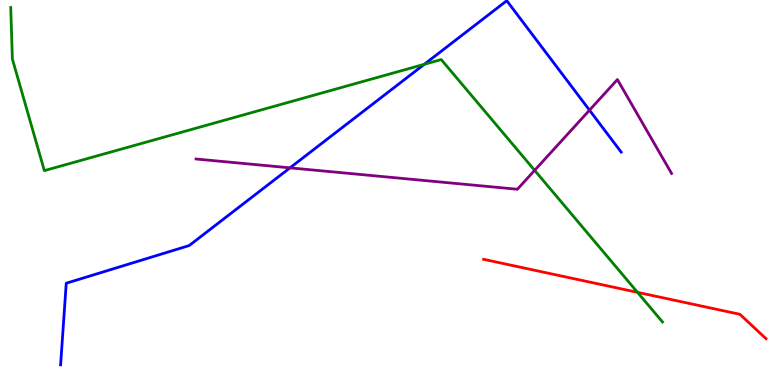[{'lines': ['blue', 'red'], 'intersections': []}, {'lines': ['green', 'red'], 'intersections': [{'x': 8.23, 'y': 2.41}]}, {'lines': ['purple', 'red'], 'intersections': []}, {'lines': ['blue', 'green'], 'intersections': [{'x': 5.47, 'y': 8.33}]}, {'lines': ['blue', 'purple'], 'intersections': [{'x': 3.74, 'y': 5.64}, {'x': 7.61, 'y': 7.14}]}, {'lines': ['green', 'purple'], 'intersections': [{'x': 6.9, 'y': 5.58}]}]